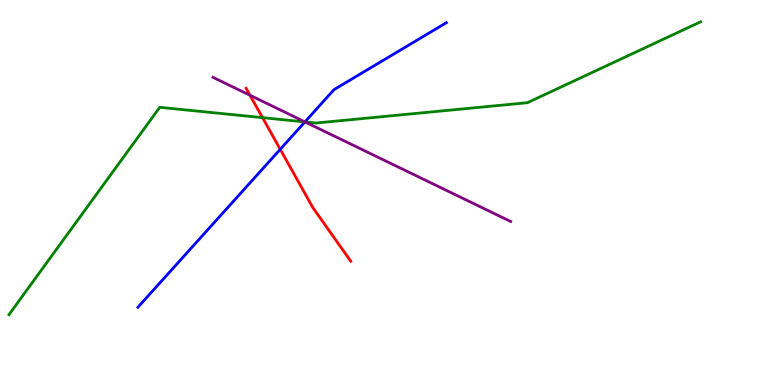[{'lines': ['blue', 'red'], 'intersections': [{'x': 3.62, 'y': 6.12}]}, {'lines': ['green', 'red'], 'intersections': [{'x': 3.39, 'y': 6.94}]}, {'lines': ['purple', 'red'], 'intersections': [{'x': 3.23, 'y': 7.53}]}, {'lines': ['blue', 'green'], 'intersections': [{'x': 3.93, 'y': 6.83}]}, {'lines': ['blue', 'purple'], 'intersections': [{'x': 3.93, 'y': 6.83}]}, {'lines': ['green', 'purple'], 'intersections': [{'x': 3.94, 'y': 6.83}]}]